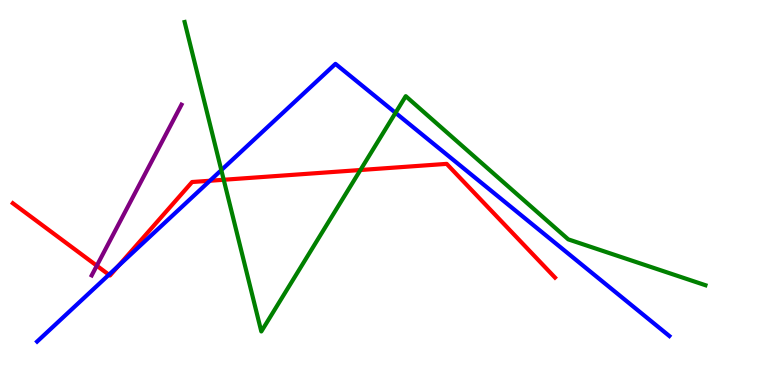[{'lines': ['blue', 'red'], 'intersections': [{'x': 1.41, 'y': 2.86}, {'x': 1.53, 'y': 3.09}, {'x': 2.71, 'y': 5.31}]}, {'lines': ['green', 'red'], 'intersections': [{'x': 2.89, 'y': 5.33}, {'x': 4.65, 'y': 5.58}]}, {'lines': ['purple', 'red'], 'intersections': [{'x': 1.25, 'y': 3.1}]}, {'lines': ['blue', 'green'], 'intersections': [{'x': 2.86, 'y': 5.58}, {'x': 5.1, 'y': 7.07}]}, {'lines': ['blue', 'purple'], 'intersections': []}, {'lines': ['green', 'purple'], 'intersections': []}]